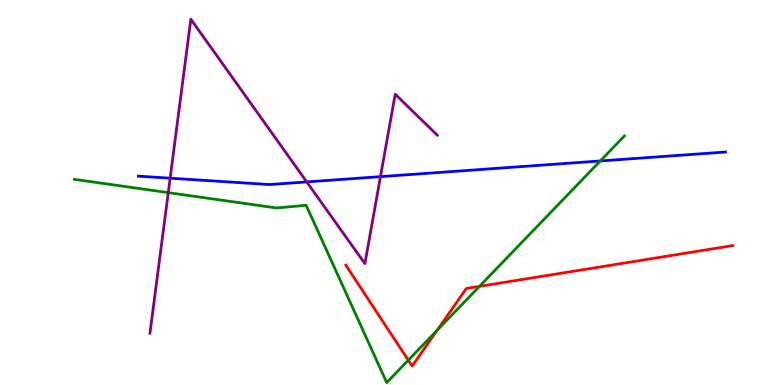[{'lines': ['blue', 'red'], 'intersections': []}, {'lines': ['green', 'red'], 'intersections': [{'x': 5.27, 'y': 0.645}, {'x': 5.64, 'y': 1.42}, {'x': 6.19, 'y': 2.56}]}, {'lines': ['purple', 'red'], 'intersections': []}, {'lines': ['blue', 'green'], 'intersections': [{'x': 7.75, 'y': 5.82}]}, {'lines': ['blue', 'purple'], 'intersections': [{'x': 2.2, 'y': 5.37}, {'x': 3.96, 'y': 5.27}, {'x': 4.91, 'y': 5.41}]}, {'lines': ['green', 'purple'], 'intersections': [{'x': 2.17, 'y': 5.0}]}]